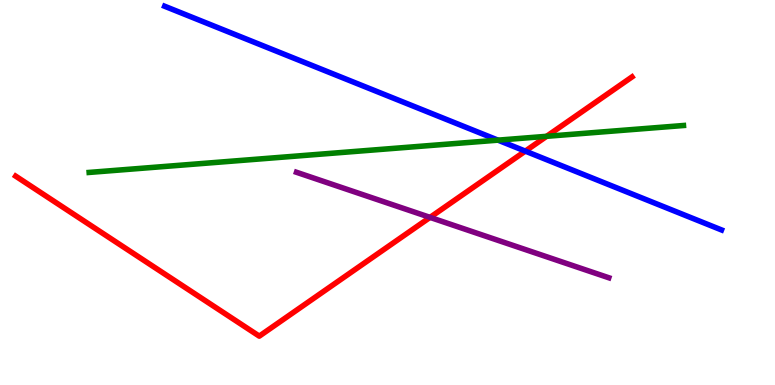[{'lines': ['blue', 'red'], 'intersections': [{'x': 6.78, 'y': 6.07}]}, {'lines': ['green', 'red'], 'intersections': [{'x': 7.05, 'y': 6.46}]}, {'lines': ['purple', 'red'], 'intersections': [{'x': 5.55, 'y': 4.35}]}, {'lines': ['blue', 'green'], 'intersections': [{'x': 6.43, 'y': 6.36}]}, {'lines': ['blue', 'purple'], 'intersections': []}, {'lines': ['green', 'purple'], 'intersections': []}]